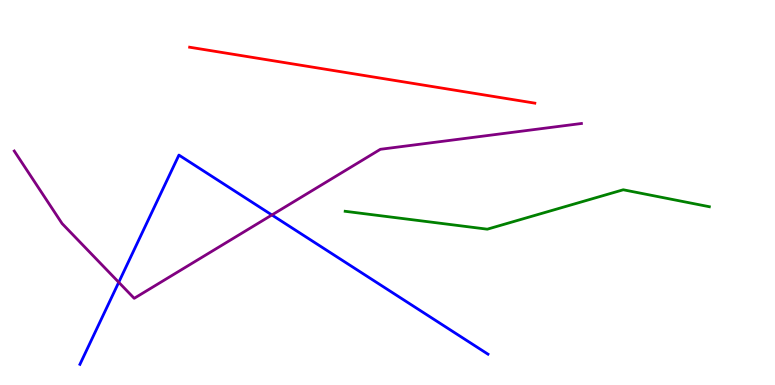[{'lines': ['blue', 'red'], 'intersections': []}, {'lines': ['green', 'red'], 'intersections': []}, {'lines': ['purple', 'red'], 'intersections': []}, {'lines': ['blue', 'green'], 'intersections': []}, {'lines': ['blue', 'purple'], 'intersections': [{'x': 1.53, 'y': 2.67}, {'x': 3.51, 'y': 4.42}]}, {'lines': ['green', 'purple'], 'intersections': []}]